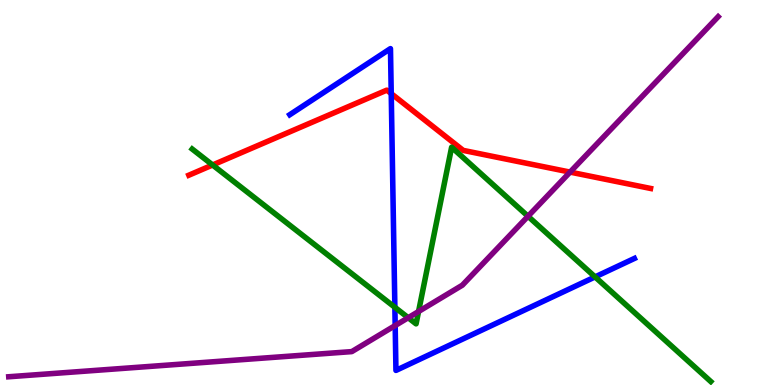[{'lines': ['blue', 'red'], 'intersections': [{'x': 5.05, 'y': 7.57}]}, {'lines': ['green', 'red'], 'intersections': [{'x': 2.74, 'y': 5.71}]}, {'lines': ['purple', 'red'], 'intersections': [{'x': 7.36, 'y': 5.53}]}, {'lines': ['blue', 'green'], 'intersections': [{'x': 5.1, 'y': 2.02}, {'x': 7.68, 'y': 2.81}]}, {'lines': ['blue', 'purple'], 'intersections': [{'x': 5.1, 'y': 1.54}]}, {'lines': ['green', 'purple'], 'intersections': [{'x': 5.27, 'y': 1.75}, {'x': 5.4, 'y': 1.91}, {'x': 6.81, 'y': 4.38}]}]